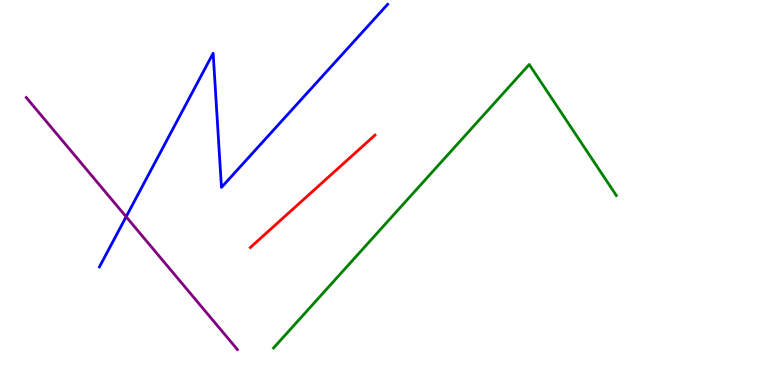[{'lines': ['blue', 'red'], 'intersections': []}, {'lines': ['green', 'red'], 'intersections': []}, {'lines': ['purple', 'red'], 'intersections': []}, {'lines': ['blue', 'green'], 'intersections': []}, {'lines': ['blue', 'purple'], 'intersections': [{'x': 1.63, 'y': 4.37}]}, {'lines': ['green', 'purple'], 'intersections': []}]